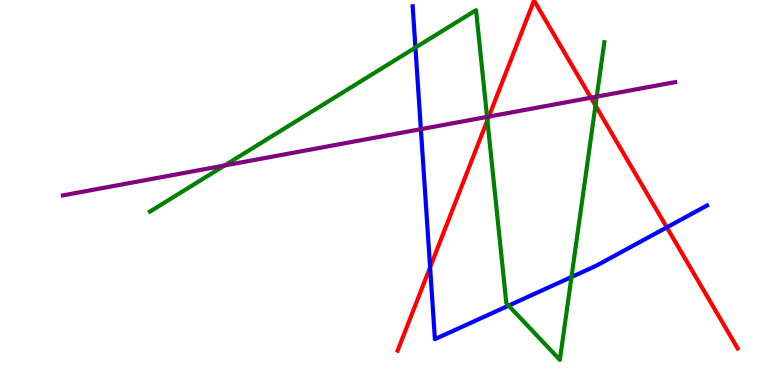[{'lines': ['blue', 'red'], 'intersections': [{'x': 5.55, 'y': 3.06}, {'x': 8.6, 'y': 4.09}]}, {'lines': ['green', 'red'], 'intersections': [{'x': 6.29, 'y': 6.88}, {'x': 7.68, 'y': 7.26}]}, {'lines': ['purple', 'red'], 'intersections': [{'x': 6.31, 'y': 6.97}, {'x': 7.62, 'y': 7.46}]}, {'lines': ['blue', 'green'], 'intersections': [{'x': 5.36, 'y': 8.76}, {'x': 6.56, 'y': 2.06}, {'x': 7.37, 'y': 2.8}]}, {'lines': ['blue', 'purple'], 'intersections': [{'x': 5.43, 'y': 6.65}]}, {'lines': ['green', 'purple'], 'intersections': [{'x': 2.9, 'y': 5.7}, {'x': 6.28, 'y': 6.96}, {'x': 7.7, 'y': 7.49}]}]